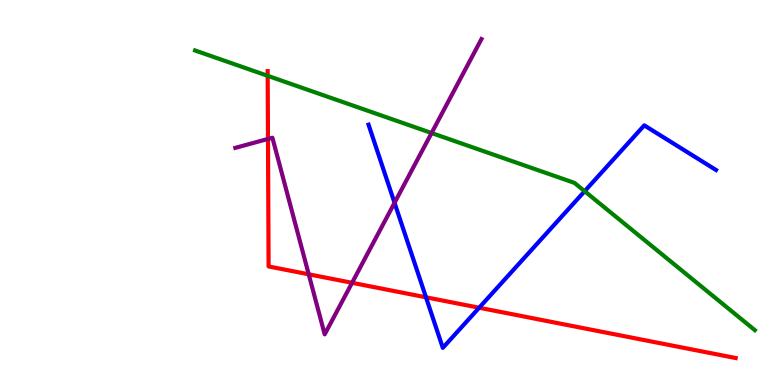[{'lines': ['blue', 'red'], 'intersections': [{'x': 5.5, 'y': 2.28}, {'x': 6.18, 'y': 2.01}]}, {'lines': ['green', 'red'], 'intersections': [{'x': 3.45, 'y': 8.03}]}, {'lines': ['purple', 'red'], 'intersections': [{'x': 3.46, 'y': 6.39}, {'x': 3.98, 'y': 2.88}, {'x': 4.54, 'y': 2.65}]}, {'lines': ['blue', 'green'], 'intersections': [{'x': 7.54, 'y': 5.03}]}, {'lines': ['blue', 'purple'], 'intersections': [{'x': 5.09, 'y': 4.73}]}, {'lines': ['green', 'purple'], 'intersections': [{'x': 5.57, 'y': 6.54}]}]